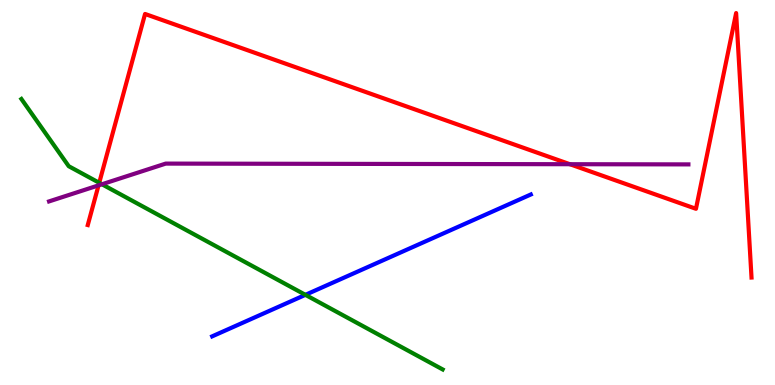[{'lines': ['blue', 'red'], 'intersections': []}, {'lines': ['green', 'red'], 'intersections': [{'x': 1.28, 'y': 5.25}]}, {'lines': ['purple', 'red'], 'intersections': [{'x': 1.27, 'y': 5.19}, {'x': 7.35, 'y': 5.73}]}, {'lines': ['blue', 'green'], 'intersections': [{'x': 3.94, 'y': 2.34}]}, {'lines': ['blue', 'purple'], 'intersections': []}, {'lines': ['green', 'purple'], 'intersections': [{'x': 1.32, 'y': 5.21}]}]